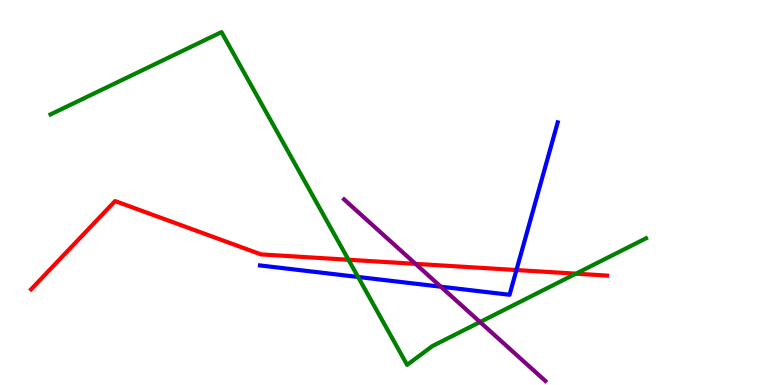[{'lines': ['blue', 'red'], 'intersections': [{'x': 6.66, 'y': 2.99}]}, {'lines': ['green', 'red'], 'intersections': [{'x': 4.5, 'y': 3.25}, {'x': 7.43, 'y': 2.89}]}, {'lines': ['purple', 'red'], 'intersections': [{'x': 5.36, 'y': 3.15}]}, {'lines': ['blue', 'green'], 'intersections': [{'x': 4.62, 'y': 2.81}]}, {'lines': ['blue', 'purple'], 'intersections': [{'x': 5.69, 'y': 2.55}]}, {'lines': ['green', 'purple'], 'intersections': [{'x': 6.19, 'y': 1.64}]}]